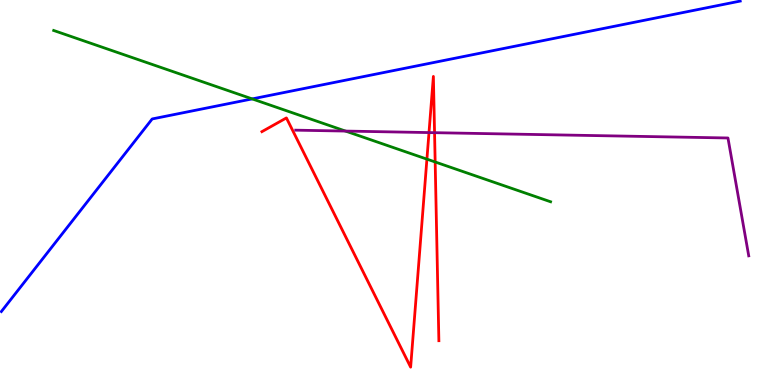[{'lines': ['blue', 'red'], 'intersections': []}, {'lines': ['green', 'red'], 'intersections': [{'x': 5.51, 'y': 5.87}, {'x': 5.62, 'y': 5.79}]}, {'lines': ['purple', 'red'], 'intersections': [{'x': 5.54, 'y': 6.56}, {'x': 5.61, 'y': 6.55}]}, {'lines': ['blue', 'green'], 'intersections': [{'x': 3.25, 'y': 7.43}]}, {'lines': ['blue', 'purple'], 'intersections': []}, {'lines': ['green', 'purple'], 'intersections': [{'x': 4.46, 'y': 6.6}]}]